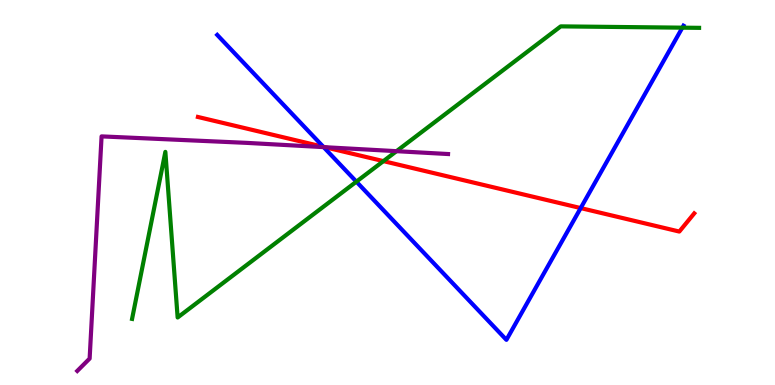[{'lines': ['blue', 'red'], 'intersections': [{'x': 4.17, 'y': 6.19}, {'x': 7.49, 'y': 4.6}]}, {'lines': ['green', 'red'], 'intersections': [{'x': 4.95, 'y': 5.82}]}, {'lines': ['purple', 'red'], 'intersections': [{'x': 4.19, 'y': 6.18}]}, {'lines': ['blue', 'green'], 'intersections': [{'x': 4.6, 'y': 5.28}, {'x': 8.8, 'y': 9.28}]}, {'lines': ['blue', 'purple'], 'intersections': [{'x': 4.18, 'y': 6.18}]}, {'lines': ['green', 'purple'], 'intersections': [{'x': 5.12, 'y': 6.07}]}]